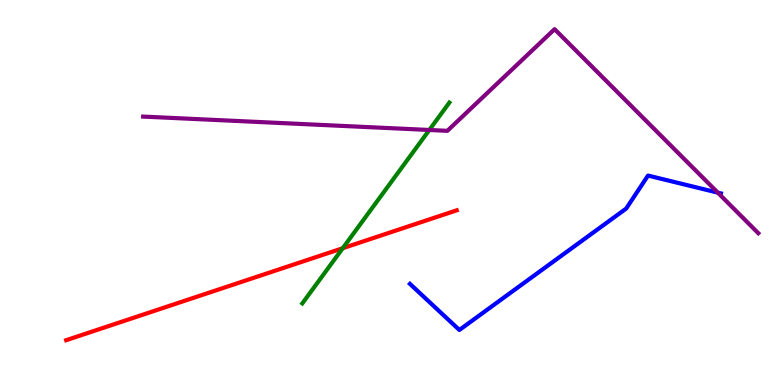[{'lines': ['blue', 'red'], 'intersections': []}, {'lines': ['green', 'red'], 'intersections': [{'x': 4.42, 'y': 3.55}]}, {'lines': ['purple', 'red'], 'intersections': []}, {'lines': ['blue', 'green'], 'intersections': []}, {'lines': ['blue', 'purple'], 'intersections': [{'x': 9.26, 'y': 5.0}]}, {'lines': ['green', 'purple'], 'intersections': [{'x': 5.54, 'y': 6.62}]}]